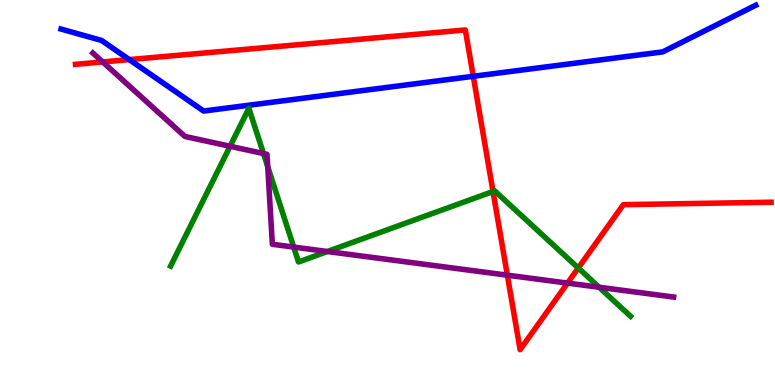[{'lines': ['blue', 'red'], 'intersections': [{'x': 1.67, 'y': 8.45}, {'x': 6.11, 'y': 8.02}]}, {'lines': ['green', 'red'], 'intersections': [{'x': 6.36, 'y': 5.03}, {'x': 7.46, 'y': 3.04}]}, {'lines': ['purple', 'red'], 'intersections': [{'x': 1.33, 'y': 8.39}, {'x': 6.55, 'y': 2.85}, {'x': 7.32, 'y': 2.65}]}, {'lines': ['blue', 'green'], 'intersections': []}, {'lines': ['blue', 'purple'], 'intersections': []}, {'lines': ['green', 'purple'], 'intersections': [{'x': 2.97, 'y': 6.2}, {'x': 3.4, 'y': 6.01}, {'x': 3.45, 'y': 5.67}, {'x': 3.79, 'y': 3.58}, {'x': 4.22, 'y': 3.47}, {'x': 7.73, 'y': 2.54}]}]